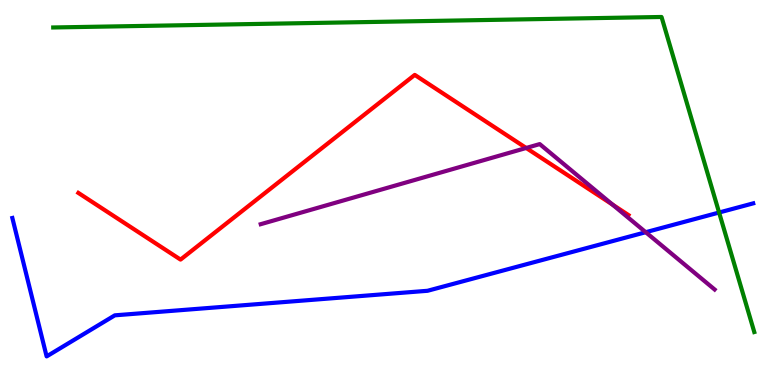[{'lines': ['blue', 'red'], 'intersections': []}, {'lines': ['green', 'red'], 'intersections': []}, {'lines': ['purple', 'red'], 'intersections': [{'x': 6.79, 'y': 6.16}, {'x': 7.9, 'y': 4.69}]}, {'lines': ['blue', 'green'], 'intersections': [{'x': 9.28, 'y': 4.48}]}, {'lines': ['blue', 'purple'], 'intersections': [{'x': 8.33, 'y': 3.97}]}, {'lines': ['green', 'purple'], 'intersections': []}]